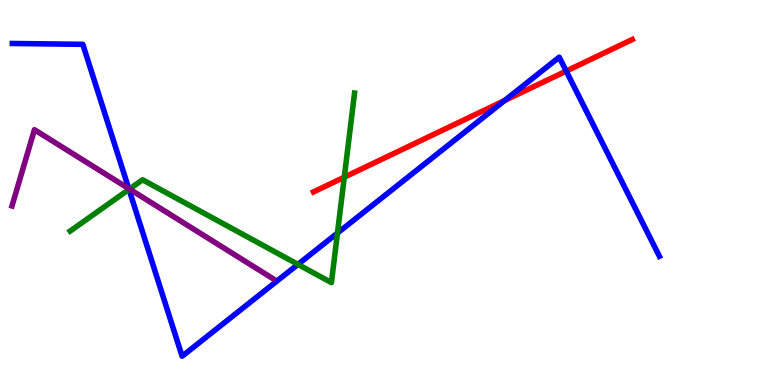[{'lines': ['blue', 'red'], 'intersections': [{'x': 6.51, 'y': 7.39}, {'x': 7.31, 'y': 8.15}]}, {'lines': ['green', 'red'], 'intersections': [{'x': 4.44, 'y': 5.4}]}, {'lines': ['purple', 'red'], 'intersections': []}, {'lines': ['blue', 'green'], 'intersections': [{'x': 1.66, 'y': 5.08}, {'x': 3.84, 'y': 3.13}, {'x': 4.35, 'y': 3.95}]}, {'lines': ['blue', 'purple'], 'intersections': [{'x': 1.66, 'y': 5.1}]}, {'lines': ['green', 'purple'], 'intersections': [{'x': 1.67, 'y': 5.09}]}]